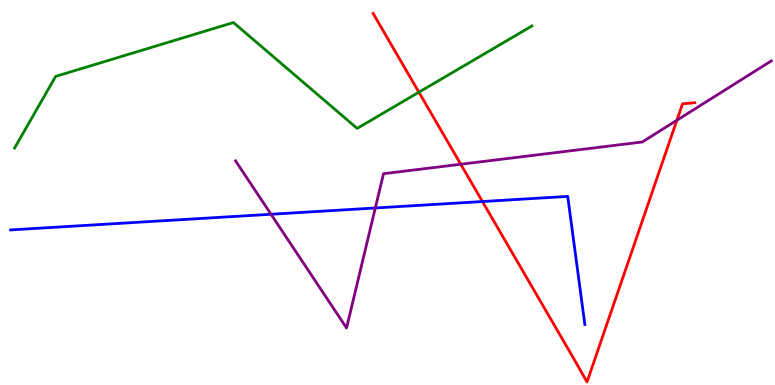[{'lines': ['blue', 'red'], 'intersections': [{'x': 6.23, 'y': 4.77}]}, {'lines': ['green', 'red'], 'intersections': [{'x': 5.41, 'y': 7.6}]}, {'lines': ['purple', 'red'], 'intersections': [{'x': 5.95, 'y': 5.73}, {'x': 8.73, 'y': 6.88}]}, {'lines': ['blue', 'green'], 'intersections': []}, {'lines': ['blue', 'purple'], 'intersections': [{'x': 3.5, 'y': 4.43}, {'x': 4.84, 'y': 4.6}]}, {'lines': ['green', 'purple'], 'intersections': []}]